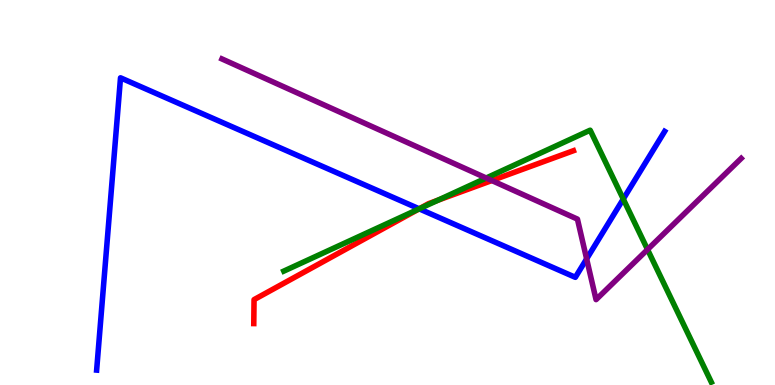[{'lines': ['blue', 'red'], 'intersections': [{'x': 5.41, 'y': 4.58}]}, {'lines': ['green', 'red'], 'intersections': [{'x': 5.41, 'y': 4.57}, {'x': 5.65, 'y': 4.8}]}, {'lines': ['purple', 'red'], 'intersections': [{'x': 6.35, 'y': 5.31}]}, {'lines': ['blue', 'green'], 'intersections': [{'x': 5.41, 'y': 4.58}, {'x': 8.04, 'y': 4.83}]}, {'lines': ['blue', 'purple'], 'intersections': [{'x': 7.57, 'y': 3.28}]}, {'lines': ['green', 'purple'], 'intersections': [{'x': 6.27, 'y': 5.38}, {'x': 8.36, 'y': 3.52}]}]